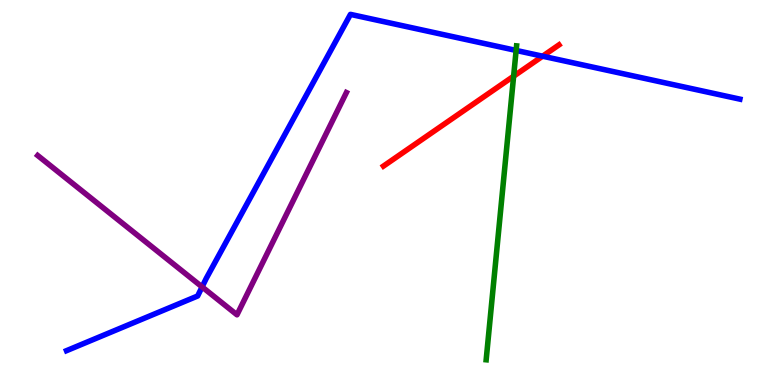[{'lines': ['blue', 'red'], 'intersections': [{'x': 7.0, 'y': 8.54}]}, {'lines': ['green', 'red'], 'intersections': [{'x': 6.63, 'y': 8.02}]}, {'lines': ['purple', 'red'], 'intersections': []}, {'lines': ['blue', 'green'], 'intersections': [{'x': 6.66, 'y': 8.69}]}, {'lines': ['blue', 'purple'], 'intersections': [{'x': 2.61, 'y': 2.55}]}, {'lines': ['green', 'purple'], 'intersections': []}]